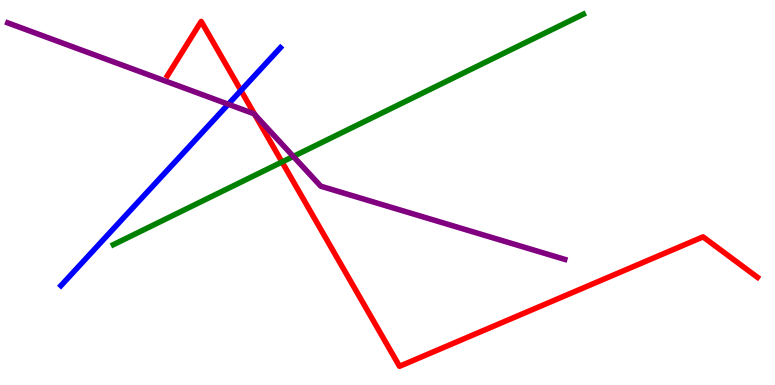[{'lines': ['blue', 'red'], 'intersections': [{'x': 3.11, 'y': 7.65}]}, {'lines': ['green', 'red'], 'intersections': [{'x': 3.64, 'y': 5.79}]}, {'lines': ['purple', 'red'], 'intersections': [{'x': 3.29, 'y': 7.02}]}, {'lines': ['blue', 'green'], 'intersections': []}, {'lines': ['blue', 'purple'], 'intersections': [{'x': 2.95, 'y': 7.29}]}, {'lines': ['green', 'purple'], 'intersections': [{'x': 3.78, 'y': 5.94}]}]